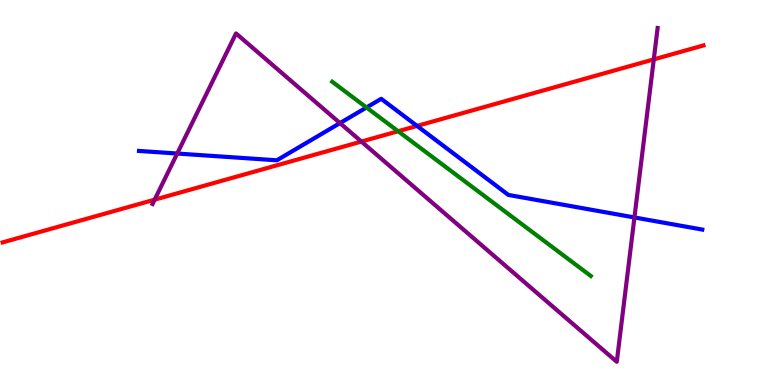[{'lines': ['blue', 'red'], 'intersections': [{'x': 5.38, 'y': 6.73}]}, {'lines': ['green', 'red'], 'intersections': [{'x': 5.14, 'y': 6.59}]}, {'lines': ['purple', 'red'], 'intersections': [{'x': 2.0, 'y': 4.81}, {'x': 4.66, 'y': 6.32}, {'x': 8.44, 'y': 8.46}]}, {'lines': ['blue', 'green'], 'intersections': [{'x': 4.73, 'y': 7.21}]}, {'lines': ['blue', 'purple'], 'intersections': [{'x': 2.29, 'y': 6.01}, {'x': 4.39, 'y': 6.8}, {'x': 8.19, 'y': 4.35}]}, {'lines': ['green', 'purple'], 'intersections': []}]